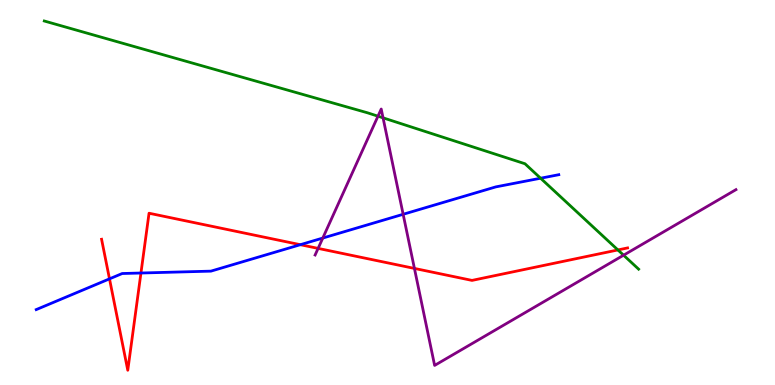[{'lines': ['blue', 'red'], 'intersections': [{'x': 1.41, 'y': 2.76}, {'x': 1.82, 'y': 2.91}, {'x': 3.88, 'y': 3.64}]}, {'lines': ['green', 'red'], 'intersections': [{'x': 7.97, 'y': 3.51}]}, {'lines': ['purple', 'red'], 'intersections': [{'x': 4.1, 'y': 3.55}, {'x': 5.35, 'y': 3.03}]}, {'lines': ['blue', 'green'], 'intersections': [{'x': 6.98, 'y': 5.37}]}, {'lines': ['blue', 'purple'], 'intersections': [{'x': 4.17, 'y': 3.82}, {'x': 5.2, 'y': 4.43}]}, {'lines': ['green', 'purple'], 'intersections': [{'x': 4.88, 'y': 6.98}, {'x': 4.94, 'y': 6.94}, {'x': 8.05, 'y': 3.37}]}]